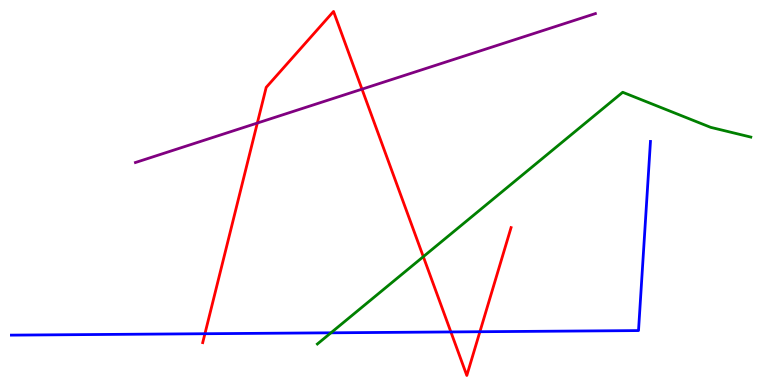[{'lines': ['blue', 'red'], 'intersections': [{'x': 2.64, 'y': 1.33}, {'x': 5.82, 'y': 1.38}, {'x': 6.19, 'y': 1.38}]}, {'lines': ['green', 'red'], 'intersections': [{'x': 5.46, 'y': 3.33}]}, {'lines': ['purple', 'red'], 'intersections': [{'x': 3.32, 'y': 6.8}, {'x': 4.67, 'y': 7.68}]}, {'lines': ['blue', 'green'], 'intersections': [{'x': 4.27, 'y': 1.36}]}, {'lines': ['blue', 'purple'], 'intersections': []}, {'lines': ['green', 'purple'], 'intersections': []}]